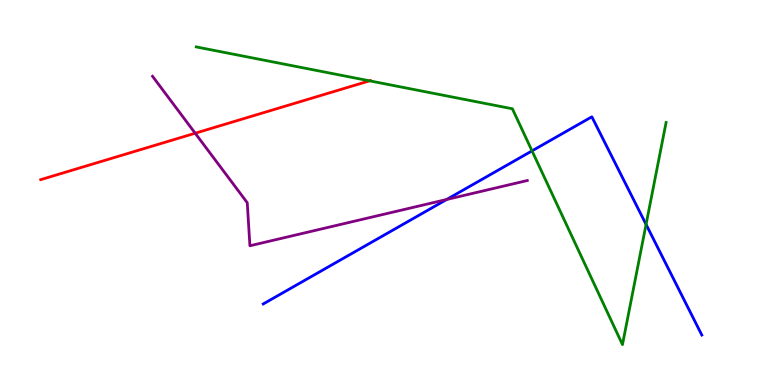[{'lines': ['blue', 'red'], 'intersections': []}, {'lines': ['green', 'red'], 'intersections': [{'x': 4.77, 'y': 7.9}]}, {'lines': ['purple', 'red'], 'intersections': [{'x': 2.52, 'y': 6.54}]}, {'lines': ['blue', 'green'], 'intersections': [{'x': 6.86, 'y': 6.08}, {'x': 8.34, 'y': 4.17}]}, {'lines': ['blue', 'purple'], 'intersections': [{'x': 5.76, 'y': 4.82}]}, {'lines': ['green', 'purple'], 'intersections': []}]